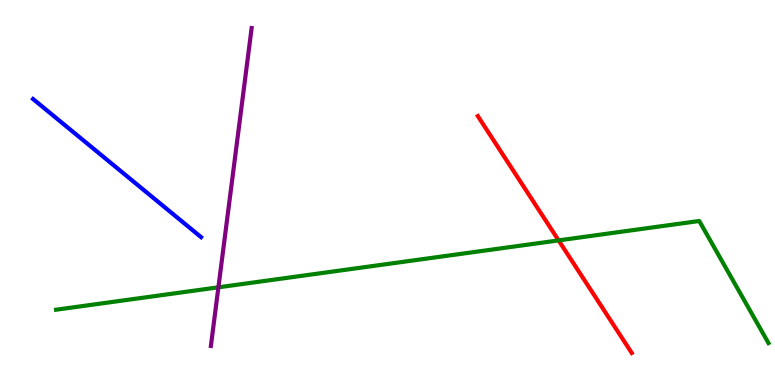[{'lines': ['blue', 'red'], 'intersections': []}, {'lines': ['green', 'red'], 'intersections': [{'x': 7.21, 'y': 3.76}]}, {'lines': ['purple', 'red'], 'intersections': []}, {'lines': ['blue', 'green'], 'intersections': []}, {'lines': ['blue', 'purple'], 'intersections': []}, {'lines': ['green', 'purple'], 'intersections': [{'x': 2.82, 'y': 2.54}]}]